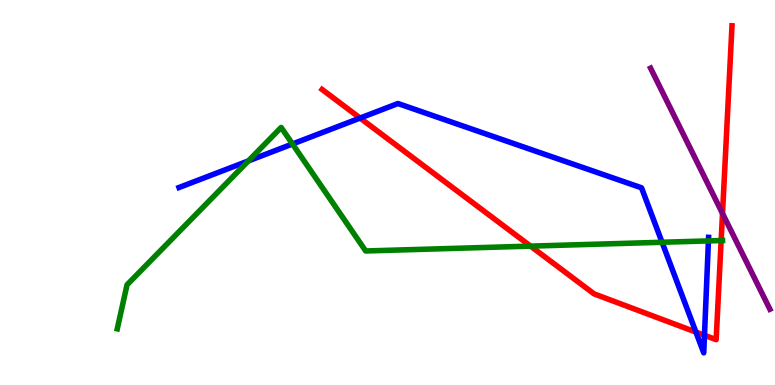[{'lines': ['blue', 'red'], 'intersections': [{'x': 4.65, 'y': 6.93}, {'x': 8.98, 'y': 1.37}, {'x': 9.09, 'y': 1.29}]}, {'lines': ['green', 'red'], 'intersections': [{'x': 6.85, 'y': 3.61}, {'x': 9.31, 'y': 3.75}]}, {'lines': ['purple', 'red'], 'intersections': [{'x': 9.32, 'y': 4.45}]}, {'lines': ['blue', 'green'], 'intersections': [{'x': 3.2, 'y': 5.82}, {'x': 3.77, 'y': 6.26}, {'x': 8.54, 'y': 3.71}, {'x': 9.14, 'y': 3.74}]}, {'lines': ['blue', 'purple'], 'intersections': []}, {'lines': ['green', 'purple'], 'intersections': []}]